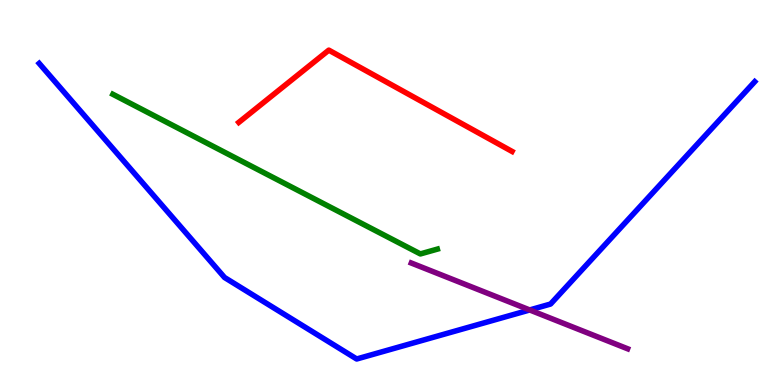[{'lines': ['blue', 'red'], 'intersections': []}, {'lines': ['green', 'red'], 'intersections': []}, {'lines': ['purple', 'red'], 'intersections': []}, {'lines': ['blue', 'green'], 'intersections': []}, {'lines': ['blue', 'purple'], 'intersections': [{'x': 6.83, 'y': 1.95}]}, {'lines': ['green', 'purple'], 'intersections': []}]